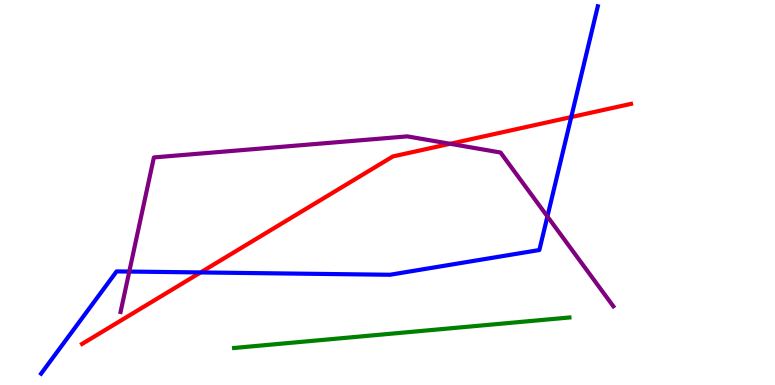[{'lines': ['blue', 'red'], 'intersections': [{'x': 2.59, 'y': 2.92}, {'x': 7.37, 'y': 6.96}]}, {'lines': ['green', 'red'], 'intersections': []}, {'lines': ['purple', 'red'], 'intersections': [{'x': 5.81, 'y': 6.27}]}, {'lines': ['blue', 'green'], 'intersections': []}, {'lines': ['blue', 'purple'], 'intersections': [{'x': 1.67, 'y': 2.95}, {'x': 7.06, 'y': 4.38}]}, {'lines': ['green', 'purple'], 'intersections': []}]